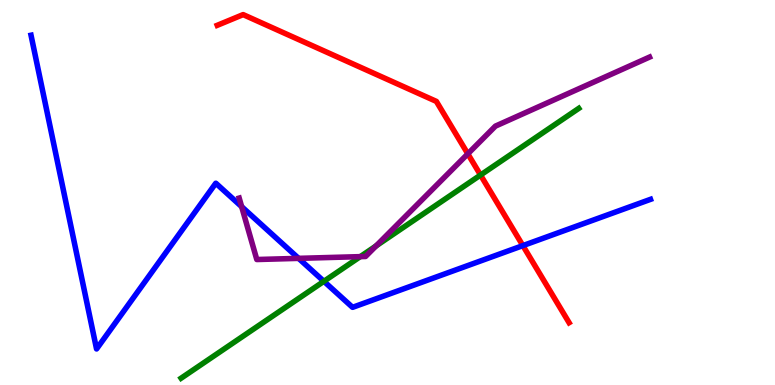[{'lines': ['blue', 'red'], 'intersections': [{'x': 6.75, 'y': 3.62}]}, {'lines': ['green', 'red'], 'intersections': [{'x': 6.2, 'y': 5.45}]}, {'lines': ['purple', 'red'], 'intersections': [{'x': 6.04, 'y': 6.0}]}, {'lines': ['blue', 'green'], 'intersections': [{'x': 4.18, 'y': 2.69}]}, {'lines': ['blue', 'purple'], 'intersections': [{'x': 3.12, 'y': 4.63}, {'x': 3.85, 'y': 3.29}]}, {'lines': ['green', 'purple'], 'intersections': [{'x': 4.65, 'y': 3.33}, {'x': 4.85, 'y': 3.61}]}]